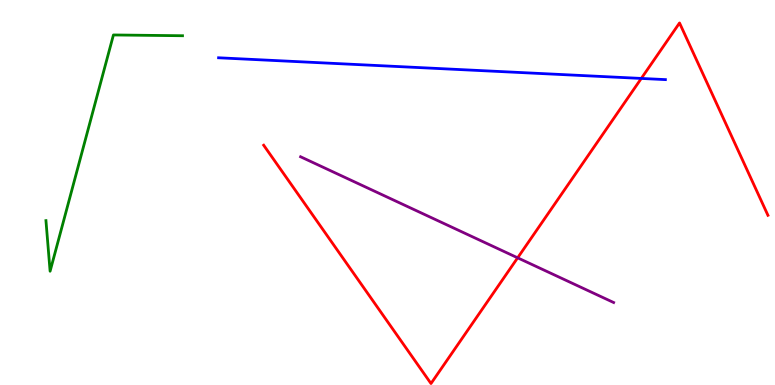[{'lines': ['blue', 'red'], 'intersections': [{'x': 8.27, 'y': 7.96}]}, {'lines': ['green', 'red'], 'intersections': []}, {'lines': ['purple', 'red'], 'intersections': [{'x': 6.68, 'y': 3.3}]}, {'lines': ['blue', 'green'], 'intersections': []}, {'lines': ['blue', 'purple'], 'intersections': []}, {'lines': ['green', 'purple'], 'intersections': []}]